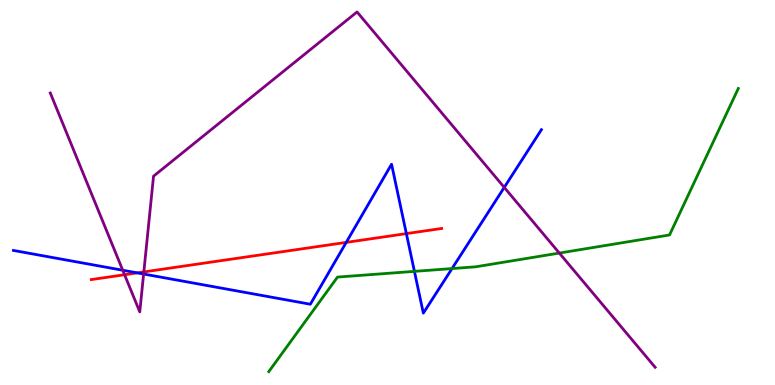[{'lines': ['blue', 'red'], 'intersections': [{'x': 1.77, 'y': 2.91}, {'x': 4.47, 'y': 3.7}, {'x': 5.24, 'y': 3.93}]}, {'lines': ['green', 'red'], 'intersections': []}, {'lines': ['purple', 'red'], 'intersections': [{'x': 1.61, 'y': 2.86}, {'x': 1.86, 'y': 2.94}]}, {'lines': ['blue', 'green'], 'intersections': [{'x': 5.35, 'y': 2.95}, {'x': 5.83, 'y': 3.02}]}, {'lines': ['blue', 'purple'], 'intersections': [{'x': 1.58, 'y': 2.98}, {'x': 1.85, 'y': 2.88}, {'x': 6.51, 'y': 5.13}]}, {'lines': ['green', 'purple'], 'intersections': [{'x': 7.22, 'y': 3.43}]}]